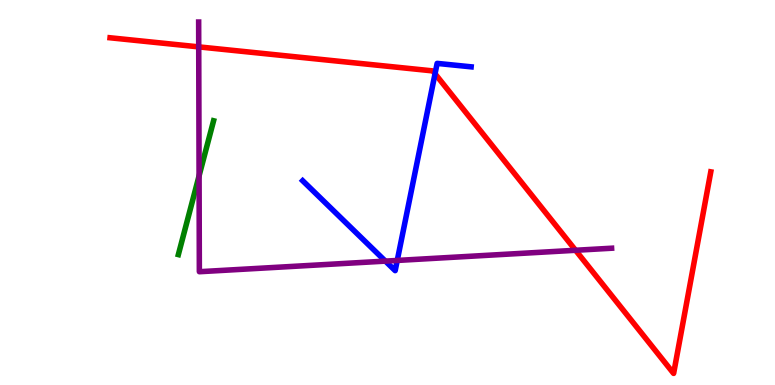[{'lines': ['blue', 'red'], 'intersections': [{'x': 5.61, 'y': 8.08}]}, {'lines': ['green', 'red'], 'intersections': []}, {'lines': ['purple', 'red'], 'intersections': [{'x': 2.56, 'y': 8.78}, {'x': 7.43, 'y': 3.5}]}, {'lines': ['blue', 'green'], 'intersections': []}, {'lines': ['blue', 'purple'], 'intersections': [{'x': 4.97, 'y': 3.22}, {'x': 5.13, 'y': 3.24}]}, {'lines': ['green', 'purple'], 'intersections': [{'x': 2.57, 'y': 5.43}]}]